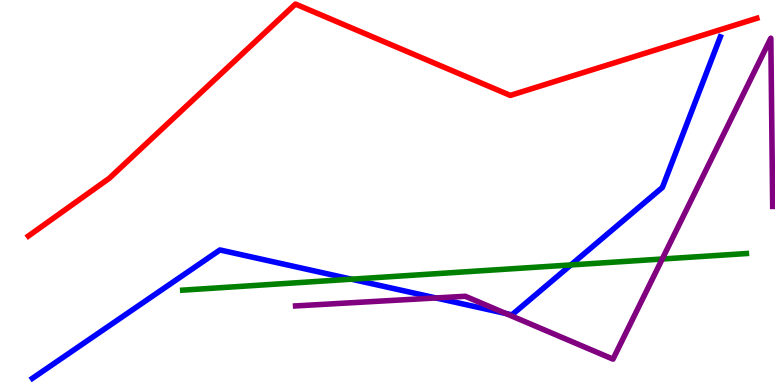[{'lines': ['blue', 'red'], 'intersections': []}, {'lines': ['green', 'red'], 'intersections': []}, {'lines': ['purple', 'red'], 'intersections': []}, {'lines': ['blue', 'green'], 'intersections': [{'x': 4.54, 'y': 2.75}, {'x': 7.37, 'y': 3.12}]}, {'lines': ['blue', 'purple'], 'intersections': [{'x': 5.62, 'y': 2.26}, {'x': 6.52, 'y': 1.86}]}, {'lines': ['green', 'purple'], 'intersections': [{'x': 8.55, 'y': 3.27}]}]